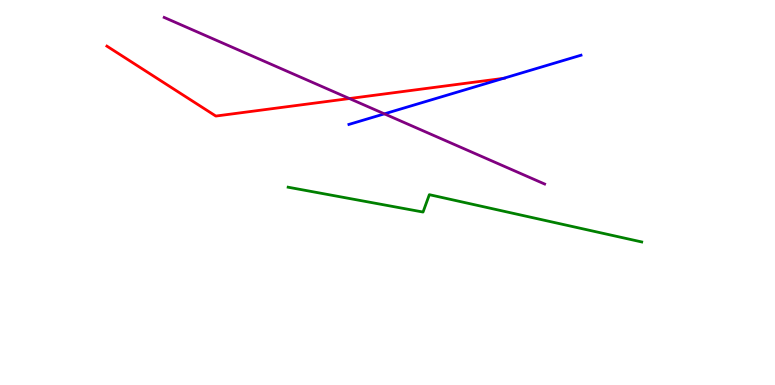[{'lines': ['blue', 'red'], 'intersections': [{'x': 6.5, 'y': 7.97}]}, {'lines': ['green', 'red'], 'intersections': []}, {'lines': ['purple', 'red'], 'intersections': [{'x': 4.51, 'y': 7.44}]}, {'lines': ['blue', 'green'], 'intersections': []}, {'lines': ['blue', 'purple'], 'intersections': [{'x': 4.96, 'y': 7.04}]}, {'lines': ['green', 'purple'], 'intersections': []}]